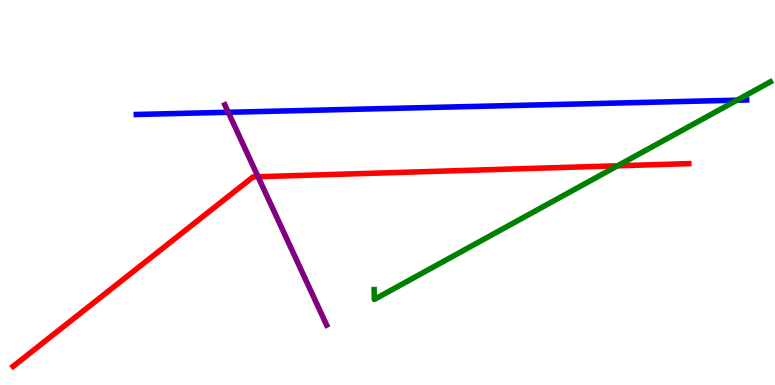[{'lines': ['blue', 'red'], 'intersections': []}, {'lines': ['green', 'red'], 'intersections': [{'x': 7.97, 'y': 5.69}]}, {'lines': ['purple', 'red'], 'intersections': [{'x': 3.33, 'y': 5.41}]}, {'lines': ['blue', 'green'], 'intersections': [{'x': 9.51, 'y': 7.4}]}, {'lines': ['blue', 'purple'], 'intersections': [{'x': 2.95, 'y': 7.08}]}, {'lines': ['green', 'purple'], 'intersections': []}]